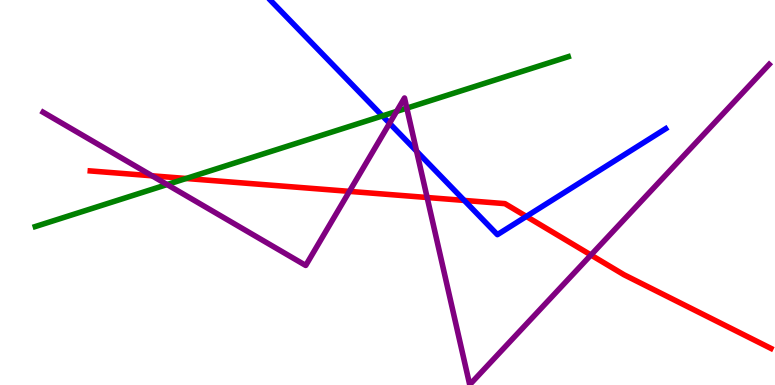[{'lines': ['blue', 'red'], 'intersections': [{'x': 5.99, 'y': 4.79}, {'x': 6.79, 'y': 4.38}]}, {'lines': ['green', 'red'], 'intersections': [{'x': 2.4, 'y': 5.36}]}, {'lines': ['purple', 'red'], 'intersections': [{'x': 1.96, 'y': 5.43}, {'x': 4.51, 'y': 5.03}, {'x': 5.51, 'y': 4.87}, {'x': 7.63, 'y': 3.38}]}, {'lines': ['blue', 'green'], 'intersections': [{'x': 4.93, 'y': 6.99}]}, {'lines': ['blue', 'purple'], 'intersections': [{'x': 5.03, 'y': 6.8}, {'x': 5.38, 'y': 6.07}]}, {'lines': ['green', 'purple'], 'intersections': [{'x': 2.16, 'y': 5.21}, {'x': 5.12, 'y': 7.11}, {'x': 5.25, 'y': 7.19}]}]